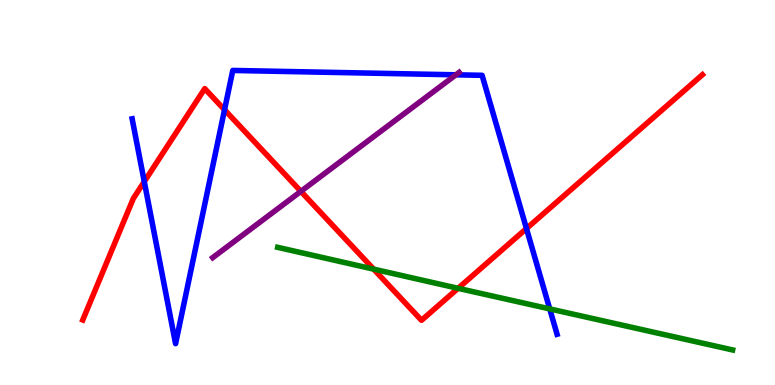[{'lines': ['blue', 'red'], 'intersections': [{'x': 1.86, 'y': 5.28}, {'x': 2.9, 'y': 7.15}, {'x': 6.79, 'y': 4.06}]}, {'lines': ['green', 'red'], 'intersections': [{'x': 4.82, 'y': 3.01}, {'x': 5.91, 'y': 2.51}]}, {'lines': ['purple', 'red'], 'intersections': [{'x': 3.88, 'y': 5.03}]}, {'lines': ['blue', 'green'], 'intersections': [{'x': 7.09, 'y': 1.98}]}, {'lines': ['blue', 'purple'], 'intersections': [{'x': 5.88, 'y': 8.06}]}, {'lines': ['green', 'purple'], 'intersections': []}]